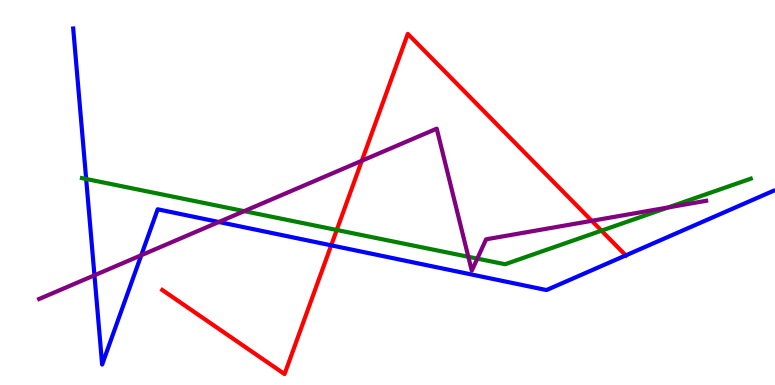[{'lines': ['blue', 'red'], 'intersections': [{'x': 4.27, 'y': 3.63}, {'x': 8.07, 'y': 3.37}]}, {'lines': ['green', 'red'], 'intersections': [{'x': 4.35, 'y': 4.03}, {'x': 7.76, 'y': 4.01}]}, {'lines': ['purple', 'red'], 'intersections': [{'x': 4.67, 'y': 5.82}, {'x': 7.64, 'y': 4.26}]}, {'lines': ['blue', 'green'], 'intersections': [{'x': 1.11, 'y': 5.35}]}, {'lines': ['blue', 'purple'], 'intersections': [{'x': 1.22, 'y': 2.85}, {'x': 1.82, 'y': 3.37}, {'x': 2.82, 'y': 4.23}]}, {'lines': ['green', 'purple'], 'intersections': [{'x': 3.15, 'y': 4.52}, {'x': 6.04, 'y': 3.33}, {'x': 6.16, 'y': 3.28}, {'x': 8.62, 'y': 4.61}]}]